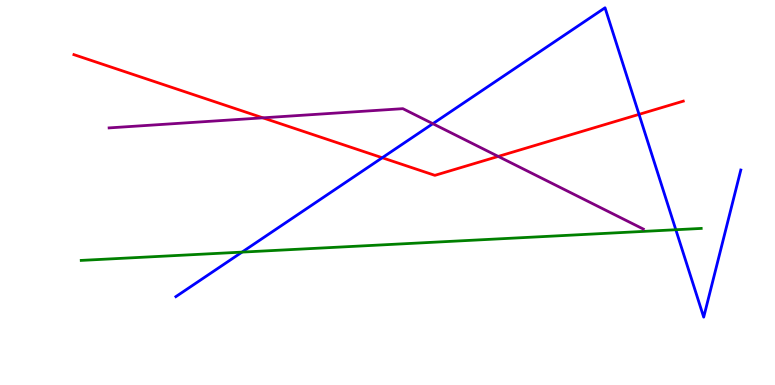[{'lines': ['blue', 'red'], 'intersections': [{'x': 4.93, 'y': 5.9}, {'x': 8.25, 'y': 7.03}]}, {'lines': ['green', 'red'], 'intersections': []}, {'lines': ['purple', 'red'], 'intersections': [{'x': 3.39, 'y': 6.94}, {'x': 6.43, 'y': 5.94}]}, {'lines': ['blue', 'green'], 'intersections': [{'x': 3.12, 'y': 3.45}, {'x': 8.72, 'y': 4.03}]}, {'lines': ['blue', 'purple'], 'intersections': [{'x': 5.59, 'y': 6.79}]}, {'lines': ['green', 'purple'], 'intersections': []}]